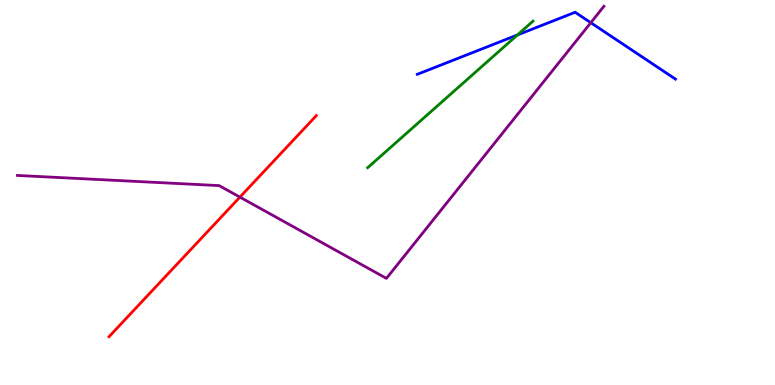[{'lines': ['blue', 'red'], 'intersections': []}, {'lines': ['green', 'red'], 'intersections': []}, {'lines': ['purple', 'red'], 'intersections': [{'x': 3.1, 'y': 4.88}]}, {'lines': ['blue', 'green'], 'intersections': [{'x': 6.68, 'y': 9.09}]}, {'lines': ['blue', 'purple'], 'intersections': [{'x': 7.62, 'y': 9.41}]}, {'lines': ['green', 'purple'], 'intersections': []}]